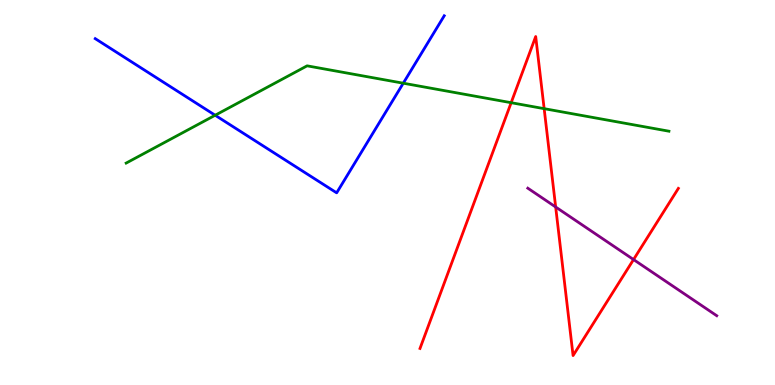[{'lines': ['blue', 'red'], 'intersections': []}, {'lines': ['green', 'red'], 'intersections': [{'x': 6.6, 'y': 7.33}, {'x': 7.02, 'y': 7.18}]}, {'lines': ['purple', 'red'], 'intersections': [{'x': 7.17, 'y': 4.62}, {'x': 8.17, 'y': 3.26}]}, {'lines': ['blue', 'green'], 'intersections': [{'x': 2.78, 'y': 7.01}, {'x': 5.2, 'y': 7.84}]}, {'lines': ['blue', 'purple'], 'intersections': []}, {'lines': ['green', 'purple'], 'intersections': []}]